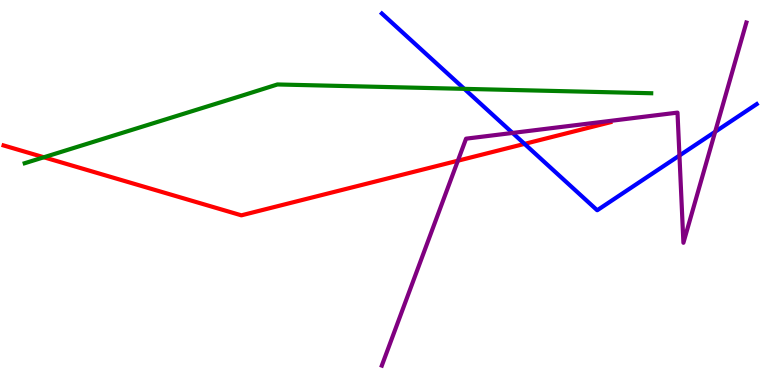[{'lines': ['blue', 'red'], 'intersections': [{'x': 6.77, 'y': 6.26}]}, {'lines': ['green', 'red'], 'intersections': [{'x': 0.566, 'y': 5.92}]}, {'lines': ['purple', 'red'], 'intersections': [{'x': 5.91, 'y': 5.83}]}, {'lines': ['blue', 'green'], 'intersections': [{'x': 5.99, 'y': 7.69}]}, {'lines': ['blue', 'purple'], 'intersections': [{'x': 6.61, 'y': 6.55}, {'x': 8.77, 'y': 5.96}, {'x': 9.23, 'y': 6.58}]}, {'lines': ['green', 'purple'], 'intersections': []}]